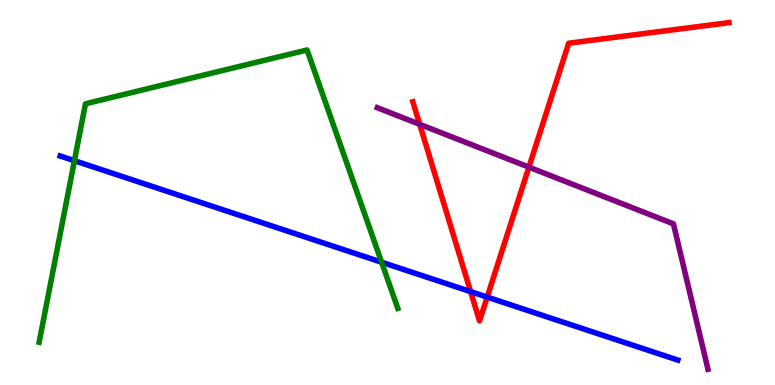[{'lines': ['blue', 'red'], 'intersections': [{'x': 6.07, 'y': 2.43}, {'x': 6.29, 'y': 2.28}]}, {'lines': ['green', 'red'], 'intersections': []}, {'lines': ['purple', 'red'], 'intersections': [{'x': 5.42, 'y': 6.77}, {'x': 6.82, 'y': 5.66}]}, {'lines': ['blue', 'green'], 'intersections': [{'x': 0.96, 'y': 5.83}, {'x': 4.92, 'y': 3.19}]}, {'lines': ['blue', 'purple'], 'intersections': []}, {'lines': ['green', 'purple'], 'intersections': []}]